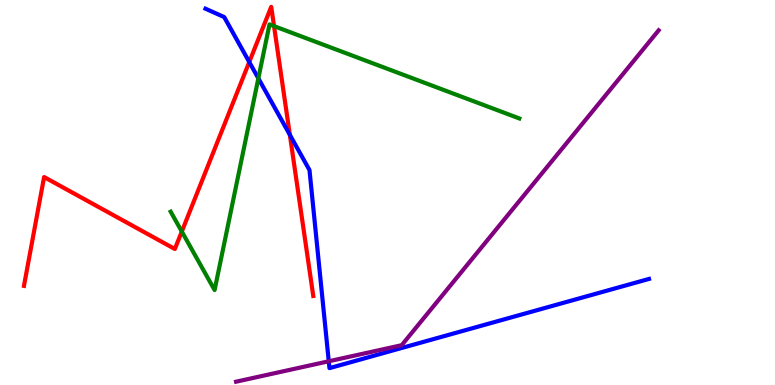[{'lines': ['blue', 'red'], 'intersections': [{'x': 3.22, 'y': 8.39}, {'x': 3.74, 'y': 6.5}]}, {'lines': ['green', 'red'], 'intersections': [{'x': 2.35, 'y': 3.99}, {'x': 3.54, 'y': 9.32}]}, {'lines': ['purple', 'red'], 'intersections': []}, {'lines': ['blue', 'green'], 'intersections': [{'x': 3.33, 'y': 7.97}]}, {'lines': ['blue', 'purple'], 'intersections': [{'x': 4.24, 'y': 0.616}]}, {'lines': ['green', 'purple'], 'intersections': []}]